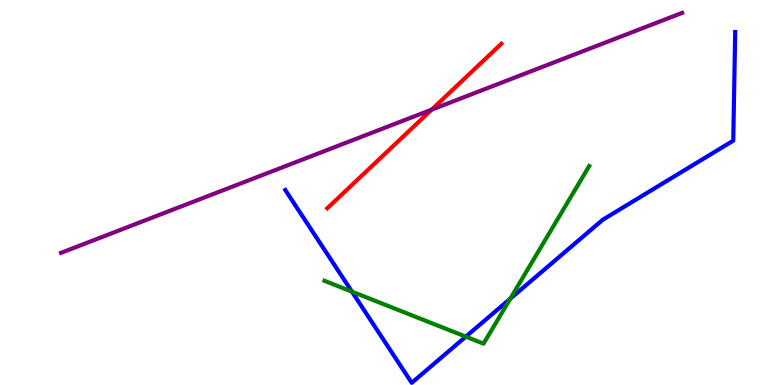[{'lines': ['blue', 'red'], 'intersections': []}, {'lines': ['green', 'red'], 'intersections': []}, {'lines': ['purple', 'red'], 'intersections': [{'x': 5.57, 'y': 7.15}]}, {'lines': ['blue', 'green'], 'intersections': [{'x': 4.54, 'y': 2.42}, {'x': 6.01, 'y': 1.26}, {'x': 6.58, 'y': 2.24}]}, {'lines': ['blue', 'purple'], 'intersections': []}, {'lines': ['green', 'purple'], 'intersections': []}]